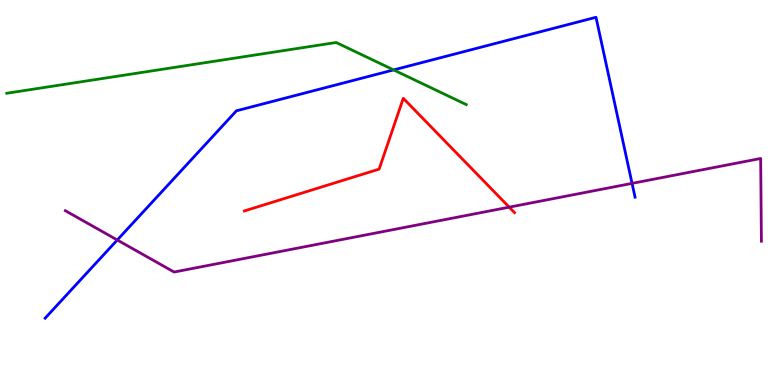[{'lines': ['blue', 'red'], 'intersections': []}, {'lines': ['green', 'red'], 'intersections': []}, {'lines': ['purple', 'red'], 'intersections': [{'x': 6.57, 'y': 4.62}]}, {'lines': ['blue', 'green'], 'intersections': [{'x': 5.08, 'y': 8.18}]}, {'lines': ['blue', 'purple'], 'intersections': [{'x': 1.51, 'y': 3.77}, {'x': 8.16, 'y': 5.24}]}, {'lines': ['green', 'purple'], 'intersections': []}]